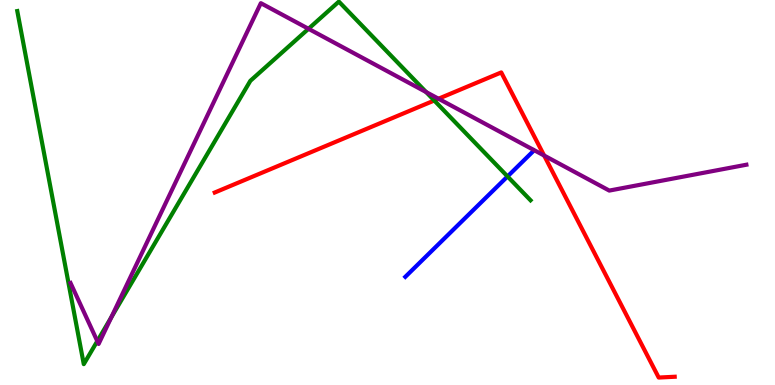[{'lines': ['blue', 'red'], 'intersections': []}, {'lines': ['green', 'red'], 'intersections': [{'x': 5.6, 'y': 7.39}]}, {'lines': ['purple', 'red'], 'intersections': [{'x': 5.66, 'y': 7.44}, {'x': 7.02, 'y': 5.96}]}, {'lines': ['blue', 'green'], 'intersections': [{'x': 6.55, 'y': 5.42}]}, {'lines': ['blue', 'purple'], 'intersections': []}, {'lines': ['green', 'purple'], 'intersections': [{'x': 1.26, 'y': 1.14}, {'x': 1.44, 'y': 1.76}, {'x': 3.98, 'y': 9.25}, {'x': 5.5, 'y': 7.61}]}]